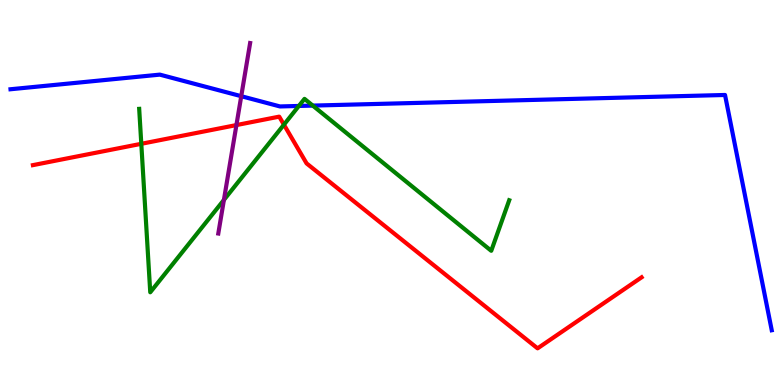[{'lines': ['blue', 'red'], 'intersections': []}, {'lines': ['green', 'red'], 'intersections': [{'x': 1.82, 'y': 6.26}, {'x': 3.66, 'y': 6.76}]}, {'lines': ['purple', 'red'], 'intersections': [{'x': 3.05, 'y': 6.75}]}, {'lines': ['blue', 'green'], 'intersections': [{'x': 3.86, 'y': 7.25}, {'x': 4.04, 'y': 7.26}]}, {'lines': ['blue', 'purple'], 'intersections': [{'x': 3.11, 'y': 7.5}]}, {'lines': ['green', 'purple'], 'intersections': [{'x': 2.89, 'y': 4.81}]}]